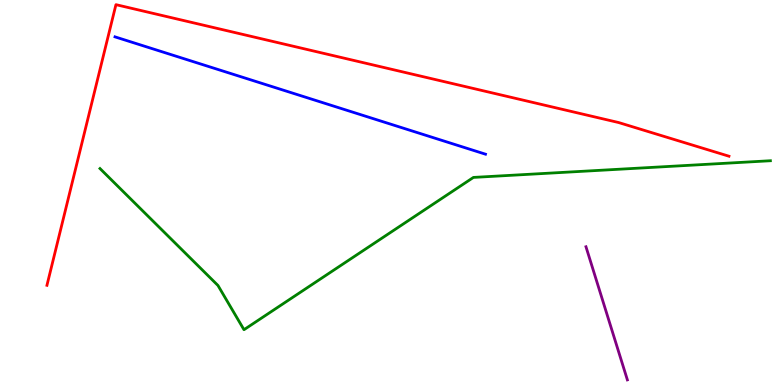[{'lines': ['blue', 'red'], 'intersections': []}, {'lines': ['green', 'red'], 'intersections': []}, {'lines': ['purple', 'red'], 'intersections': []}, {'lines': ['blue', 'green'], 'intersections': []}, {'lines': ['blue', 'purple'], 'intersections': []}, {'lines': ['green', 'purple'], 'intersections': []}]